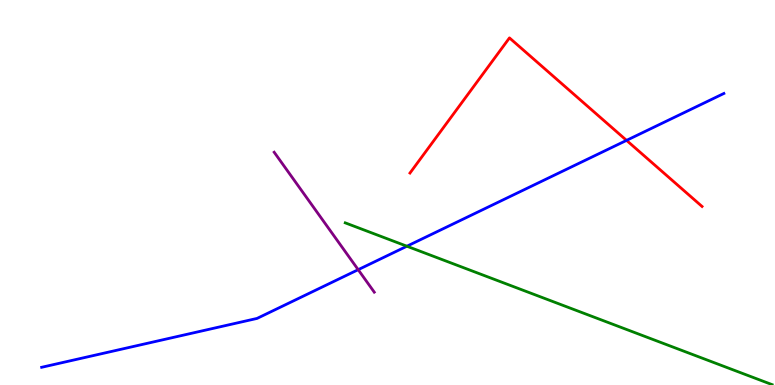[{'lines': ['blue', 'red'], 'intersections': [{'x': 8.08, 'y': 6.35}]}, {'lines': ['green', 'red'], 'intersections': []}, {'lines': ['purple', 'red'], 'intersections': []}, {'lines': ['blue', 'green'], 'intersections': [{'x': 5.25, 'y': 3.6}]}, {'lines': ['blue', 'purple'], 'intersections': [{'x': 4.62, 'y': 3.0}]}, {'lines': ['green', 'purple'], 'intersections': []}]